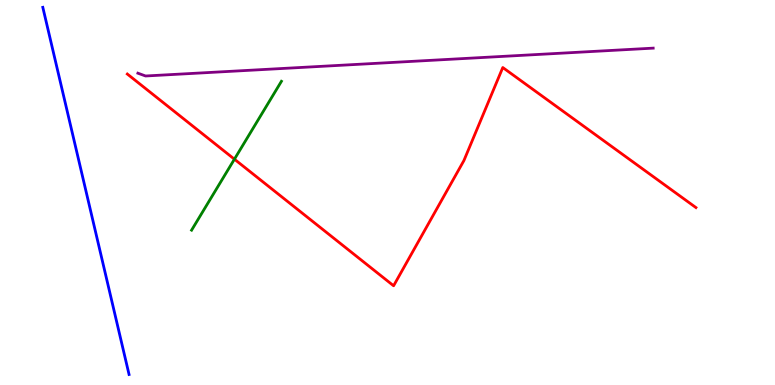[{'lines': ['blue', 'red'], 'intersections': []}, {'lines': ['green', 'red'], 'intersections': [{'x': 3.02, 'y': 5.86}]}, {'lines': ['purple', 'red'], 'intersections': []}, {'lines': ['blue', 'green'], 'intersections': []}, {'lines': ['blue', 'purple'], 'intersections': []}, {'lines': ['green', 'purple'], 'intersections': []}]